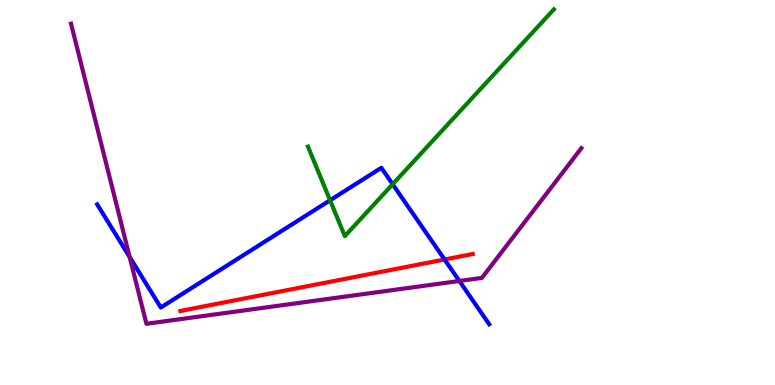[{'lines': ['blue', 'red'], 'intersections': [{'x': 5.74, 'y': 3.26}]}, {'lines': ['green', 'red'], 'intersections': []}, {'lines': ['purple', 'red'], 'intersections': []}, {'lines': ['blue', 'green'], 'intersections': [{'x': 4.26, 'y': 4.8}, {'x': 5.07, 'y': 5.22}]}, {'lines': ['blue', 'purple'], 'intersections': [{'x': 1.67, 'y': 3.32}, {'x': 5.93, 'y': 2.7}]}, {'lines': ['green', 'purple'], 'intersections': []}]